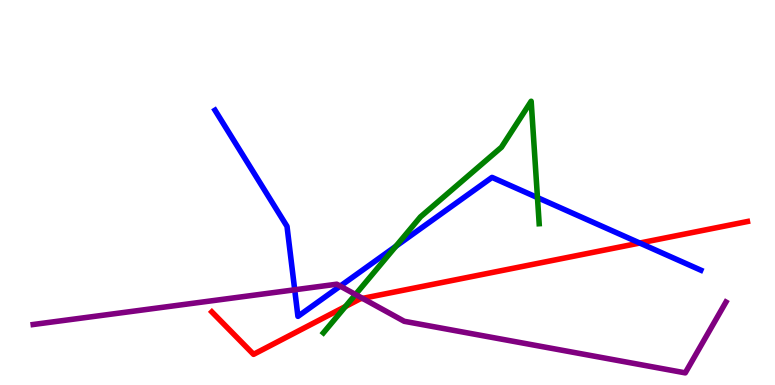[{'lines': ['blue', 'red'], 'intersections': [{'x': 8.25, 'y': 3.69}]}, {'lines': ['green', 'red'], 'intersections': [{'x': 4.46, 'y': 2.04}]}, {'lines': ['purple', 'red'], 'intersections': [{'x': 4.68, 'y': 2.25}]}, {'lines': ['blue', 'green'], 'intersections': [{'x': 5.11, 'y': 3.6}, {'x': 6.94, 'y': 4.87}]}, {'lines': ['blue', 'purple'], 'intersections': [{'x': 3.8, 'y': 2.47}, {'x': 4.39, 'y': 2.57}]}, {'lines': ['green', 'purple'], 'intersections': [{'x': 4.59, 'y': 2.35}]}]